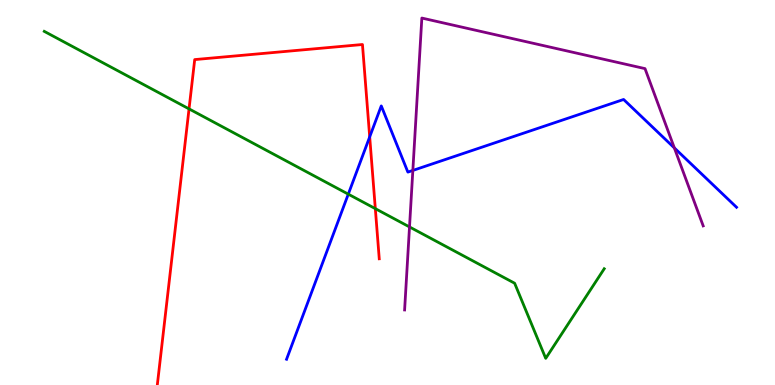[{'lines': ['blue', 'red'], 'intersections': [{'x': 4.77, 'y': 6.44}]}, {'lines': ['green', 'red'], 'intersections': [{'x': 2.44, 'y': 7.17}, {'x': 4.84, 'y': 4.58}]}, {'lines': ['purple', 'red'], 'intersections': []}, {'lines': ['blue', 'green'], 'intersections': [{'x': 4.49, 'y': 4.96}]}, {'lines': ['blue', 'purple'], 'intersections': [{'x': 5.33, 'y': 5.57}, {'x': 8.7, 'y': 6.16}]}, {'lines': ['green', 'purple'], 'intersections': [{'x': 5.28, 'y': 4.11}]}]